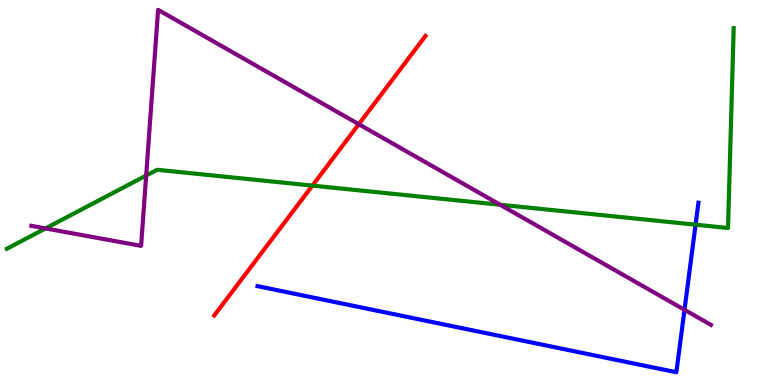[{'lines': ['blue', 'red'], 'intersections': []}, {'lines': ['green', 'red'], 'intersections': [{'x': 4.03, 'y': 5.18}]}, {'lines': ['purple', 'red'], 'intersections': [{'x': 4.63, 'y': 6.77}]}, {'lines': ['blue', 'green'], 'intersections': [{'x': 8.98, 'y': 4.16}]}, {'lines': ['blue', 'purple'], 'intersections': [{'x': 8.83, 'y': 1.95}]}, {'lines': ['green', 'purple'], 'intersections': [{'x': 0.587, 'y': 4.07}, {'x': 1.89, 'y': 5.44}, {'x': 6.45, 'y': 4.68}]}]